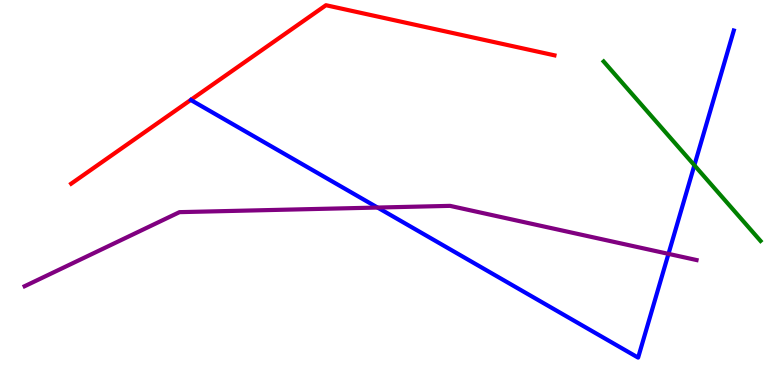[{'lines': ['blue', 'red'], 'intersections': []}, {'lines': ['green', 'red'], 'intersections': []}, {'lines': ['purple', 'red'], 'intersections': []}, {'lines': ['blue', 'green'], 'intersections': [{'x': 8.96, 'y': 5.71}]}, {'lines': ['blue', 'purple'], 'intersections': [{'x': 4.87, 'y': 4.61}, {'x': 8.63, 'y': 3.41}]}, {'lines': ['green', 'purple'], 'intersections': []}]